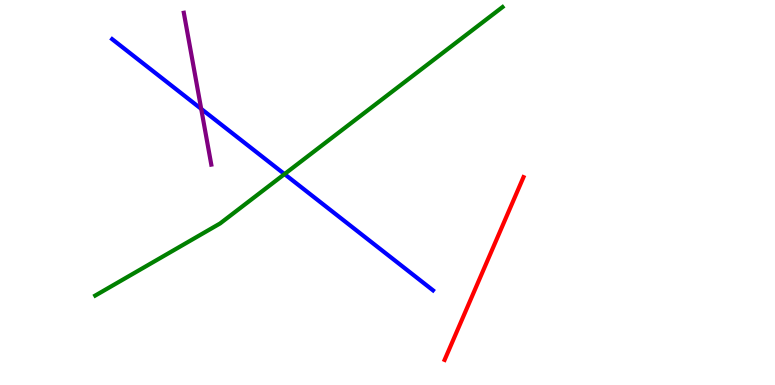[{'lines': ['blue', 'red'], 'intersections': []}, {'lines': ['green', 'red'], 'intersections': []}, {'lines': ['purple', 'red'], 'intersections': []}, {'lines': ['blue', 'green'], 'intersections': [{'x': 3.67, 'y': 5.48}]}, {'lines': ['blue', 'purple'], 'intersections': [{'x': 2.6, 'y': 7.17}]}, {'lines': ['green', 'purple'], 'intersections': []}]